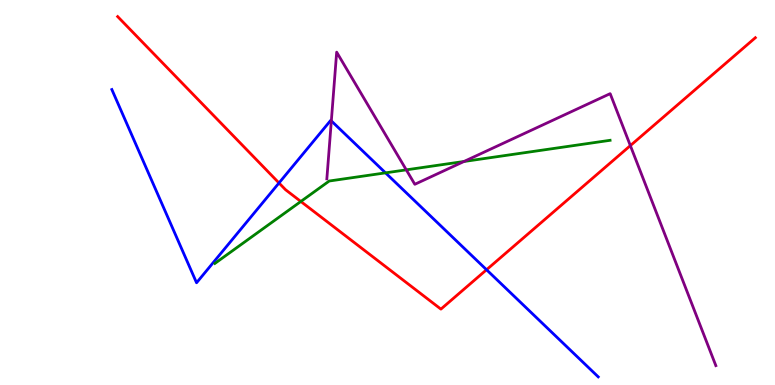[{'lines': ['blue', 'red'], 'intersections': [{'x': 3.6, 'y': 5.25}, {'x': 6.28, 'y': 2.99}]}, {'lines': ['green', 'red'], 'intersections': [{'x': 3.88, 'y': 4.77}]}, {'lines': ['purple', 'red'], 'intersections': [{'x': 8.13, 'y': 6.22}]}, {'lines': ['blue', 'green'], 'intersections': [{'x': 4.97, 'y': 5.51}]}, {'lines': ['blue', 'purple'], 'intersections': [{'x': 4.28, 'y': 6.86}]}, {'lines': ['green', 'purple'], 'intersections': [{'x': 5.24, 'y': 5.59}, {'x': 5.99, 'y': 5.81}]}]